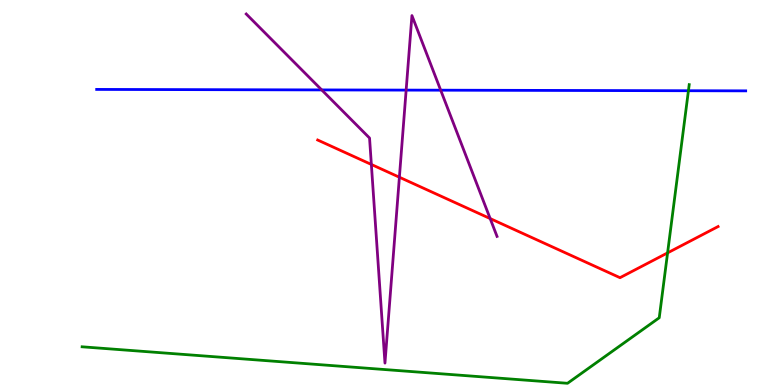[{'lines': ['blue', 'red'], 'intersections': []}, {'lines': ['green', 'red'], 'intersections': [{'x': 8.61, 'y': 3.43}]}, {'lines': ['purple', 'red'], 'intersections': [{'x': 4.79, 'y': 5.73}, {'x': 5.15, 'y': 5.4}, {'x': 6.32, 'y': 4.32}]}, {'lines': ['blue', 'green'], 'intersections': [{'x': 8.88, 'y': 7.64}]}, {'lines': ['blue', 'purple'], 'intersections': [{'x': 4.15, 'y': 7.66}, {'x': 5.24, 'y': 7.66}, {'x': 5.69, 'y': 7.66}]}, {'lines': ['green', 'purple'], 'intersections': []}]